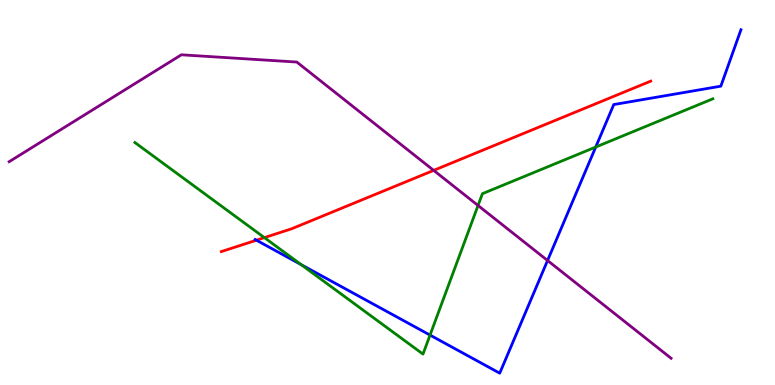[{'lines': ['blue', 'red'], 'intersections': [{'x': 3.31, 'y': 3.76}]}, {'lines': ['green', 'red'], 'intersections': [{'x': 3.41, 'y': 3.83}]}, {'lines': ['purple', 'red'], 'intersections': [{'x': 5.6, 'y': 5.57}]}, {'lines': ['blue', 'green'], 'intersections': [{'x': 3.89, 'y': 3.13}, {'x': 5.55, 'y': 1.3}, {'x': 7.69, 'y': 6.18}]}, {'lines': ['blue', 'purple'], 'intersections': [{'x': 7.07, 'y': 3.23}]}, {'lines': ['green', 'purple'], 'intersections': [{'x': 6.17, 'y': 4.66}]}]